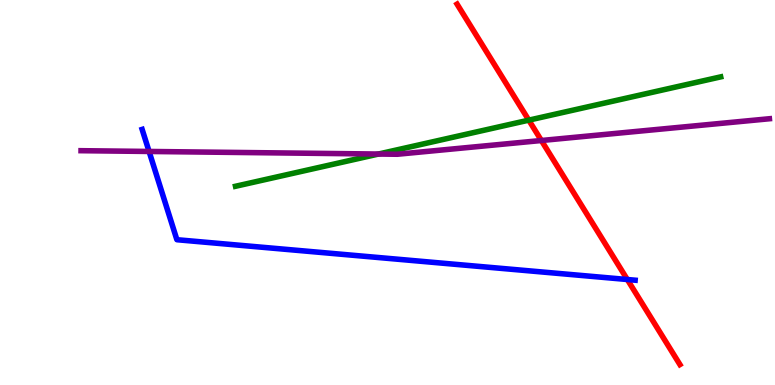[{'lines': ['blue', 'red'], 'intersections': [{'x': 8.09, 'y': 2.74}]}, {'lines': ['green', 'red'], 'intersections': [{'x': 6.82, 'y': 6.88}]}, {'lines': ['purple', 'red'], 'intersections': [{'x': 6.99, 'y': 6.35}]}, {'lines': ['blue', 'green'], 'intersections': []}, {'lines': ['blue', 'purple'], 'intersections': [{'x': 1.92, 'y': 6.07}]}, {'lines': ['green', 'purple'], 'intersections': [{'x': 4.88, 'y': 6.0}]}]